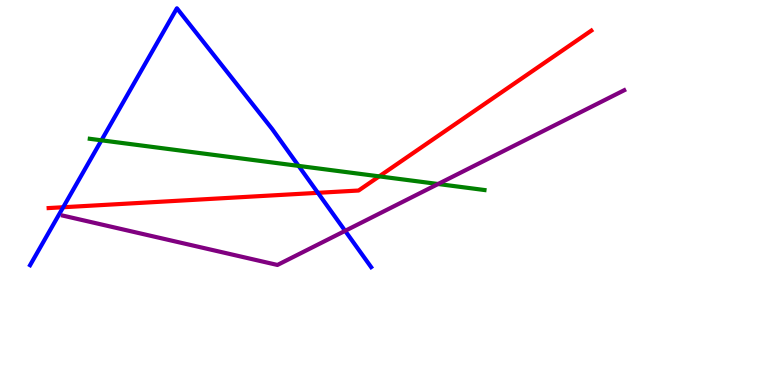[{'lines': ['blue', 'red'], 'intersections': [{'x': 0.815, 'y': 4.62}, {'x': 4.1, 'y': 4.99}]}, {'lines': ['green', 'red'], 'intersections': [{'x': 4.89, 'y': 5.42}]}, {'lines': ['purple', 'red'], 'intersections': []}, {'lines': ['blue', 'green'], 'intersections': [{'x': 1.31, 'y': 6.36}, {'x': 3.85, 'y': 5.69}]}, {'lines': ['blue', 'purple'], 'intersections': [{'x': 4.45, 'y': 4.0}]}, {'lines': ['green', 'purple'], 'intersections': [{'x': 5.65, 'y': 5.22}]}]